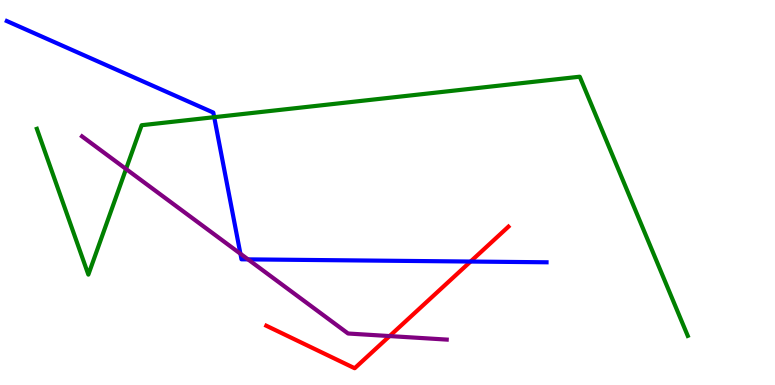[{'lines': ['blue', 'red'], 'intersections': [{'x': 6.07, 'y': 3.21}]}, {'lines': ['green', 'red'], 'intersections': []}, {'lines': ['purple', 'red'], 'intersections': [{'x': 5.03, 'y': 1.27}]}, {'lines': ['blue', 'green'], 'intersections': [{'x': 2.76, 'y': 6.96}]}, {'lines': ['blue', 'purple'], 'intersections': [{'x': 3.1, 'y': 3.41}, {'x': 3.2, 'y': 3.26}]}, {'lines': ['green', 'purple'], 'intersections': [{'x': 1.63, 'y': 5.61}]}]